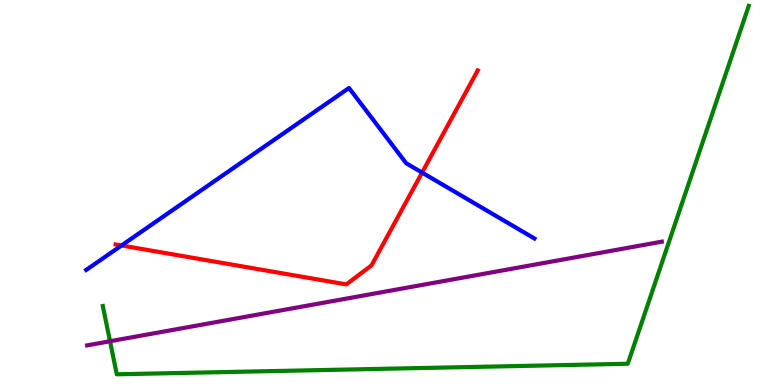[{'lines': ['blue', 'red'], 'intersections': [{'x': 1.57, 'y': 3.62}, {'x': 5.45, 'y': 5.52}]}, {'lines': ['green', 'red'], 'intersections': []}, {'lines': ['purple', 'red'], 'intersections': []}, {'lines': ['blue', 'green'], 'intersections': []}, {'lines': ['blue', 'purple'], 'intersections': []}, {'lines': ['green', 'purple'], 'intersections': [{'x': 1.42, 'y': 1.14}]}]